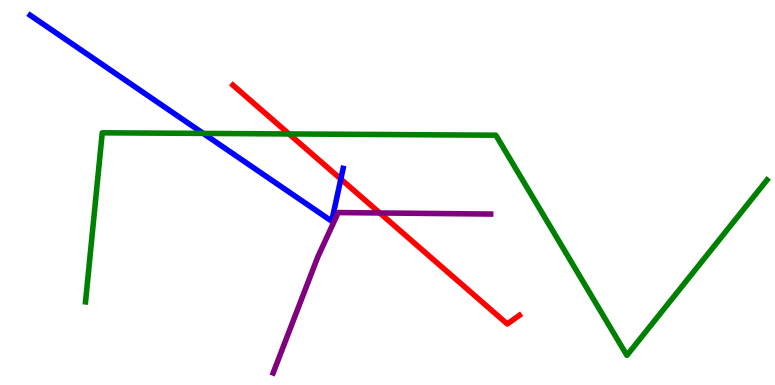[{'lines': ['blue', 'red'], 'intersections': [{'x': 4.4, 'y': 5.35}]}, {'lines': ['green', 'red'], 'intersections': [{'x': 3.73, 'y': 6.52}]}, {'lines': ['purple', 'red'], 'intersections': [{'x': 4.9, 'y': 4.47}]}, {'lines': ['blue', 'green'], 'intersections': [{'x': 2.62, 'y': 6.53}]}, {'lines': ['blue', 'purple'], 'intersections': []}, {'lines': ['green', 'purple'], 'intersections': []}]